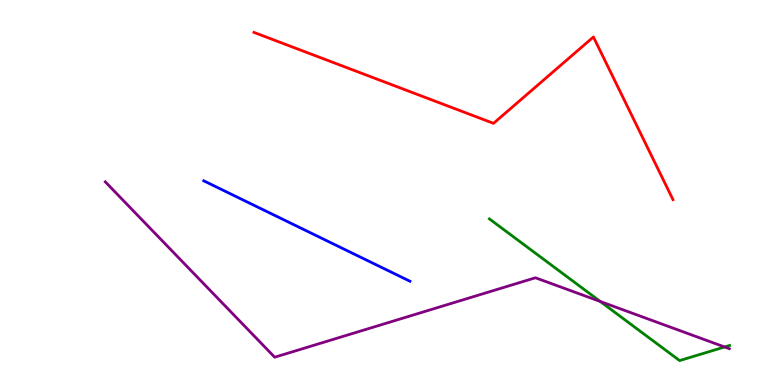[{'lines': ['blue', 'red'], 'intersections': []}, {'lines': ['green', 'red'], 'intersections': []}, {'lines': ['purple', 'red'], 'intersections': []}, {'lines': ['blue', 'green'], 'intersections': []}, {'lines': ['blue', 'purple'], 'intersections': []}, {'lines': ['green', 'purple'], 'intersections': [{'x': 7.75, 'y': 2.17}, {'x': 9.35, 'y': 0.988}]}]